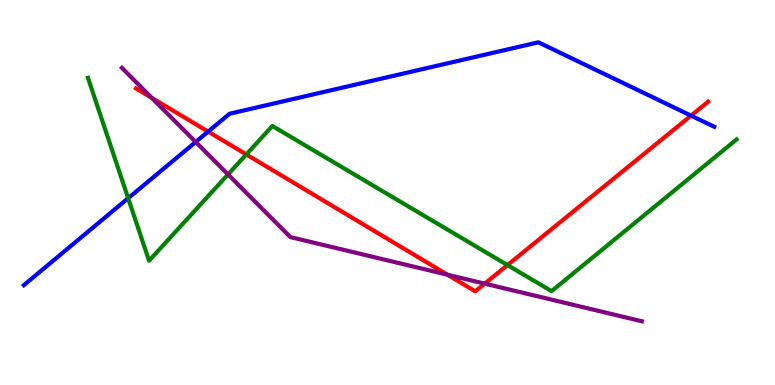[{'lines': ['blue', 'red'], 'intersections': [{'x': 2.69, 'y': 6.58}, {'x': 8.92, 'y': 7.0}]}, {'lines': ['green', 'red'], 'intersections': [{'x': 3.18, 'y': 5.99}, {'x': 6.55, 'y': 3.11}]}, {'lines': ['purple', 'red'], 'intersections': [{'x': 1.96, 'y': 7.46}, {'x': 5.77, 'y': 2.86}, {'x': 6.25, 'y': 2.63}]}, {'lines': ['blue', 'green'], 'intersections': [{'x': 1.65, 'y': 4.85}]}, {'lines': ['blue', 'purple'], 'intersections': [{'x': 2.53, 'y': 6.31}]}, {'lines': ['green', 'purple'], 'intersections': [{'x': 2.94, 'y': 5.47}]}]